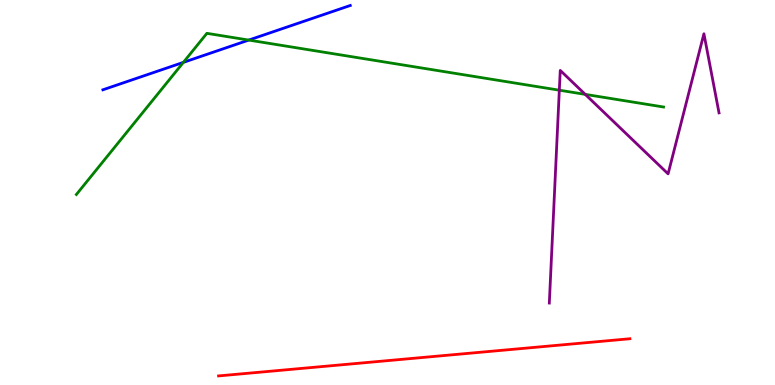[{'lines': ['blue', 'red'], 'intersections': []}, {'lines': ['green', 'red'], 'intersections': []}, {'lines': ['purple', 'red'], 'intersections': []}, {'lines': ['blue', 'green'], 'intersections': [{'x': 2.37, 'y': 8.38}, {'x': 3.21, 'y': 8.96}]}, {'lines': ['blue', 'purple'], 'intersections': []}, {'lines': ['green', 'purple'], 'intersections': [{'x': 7.22, 'y': 7.66}, {'x': 7.55, 'y': 7.55}]}]